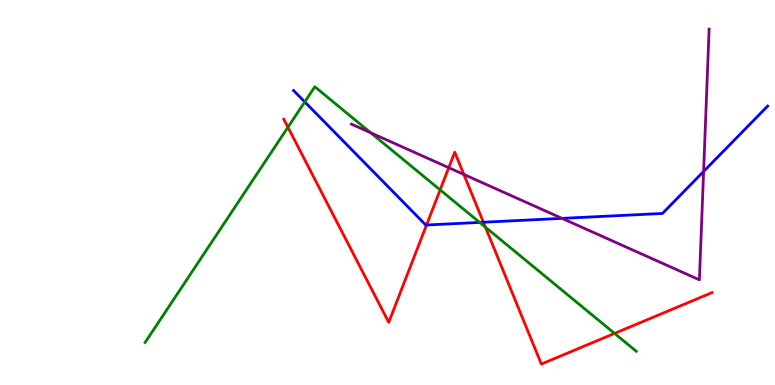[{'lines': ['blue', 'red'], 'intersections': [{'x': 5.5, 'y': 4.16}, {'x': 6.24, 'y': 4.23}]}, {'lines': ['green', 'red'], 'intersections': [{'x': 3.72, 'y': 6.7}, {'x': 5.68, 'y': 5.07}, {'x': 6.26, 'y': 4.1}, {'x': 7.93, 'y': 1.34}]}, {'lines': ['purple', 'red'], 'intersections': [{'x': 5.79, 'y': 5.64}, {'x': 5.99, 'y': 5.47}]}, {'lines': ['blue', 'green'], 'intersections': [{'x': 3.93, 'y': 7.35}, {'x': 6.19, 'y': 4.22}]}, {'lines': ['blue', 'purple'], 'intersections': [{'x': 7.25, 'y': 4.33}, {'x': 9.08, 'y': 5.55}]}, {'lines': ['green', 'purple'], 'intersections': [{'x': 4.78, 'y': 6.55}]}]